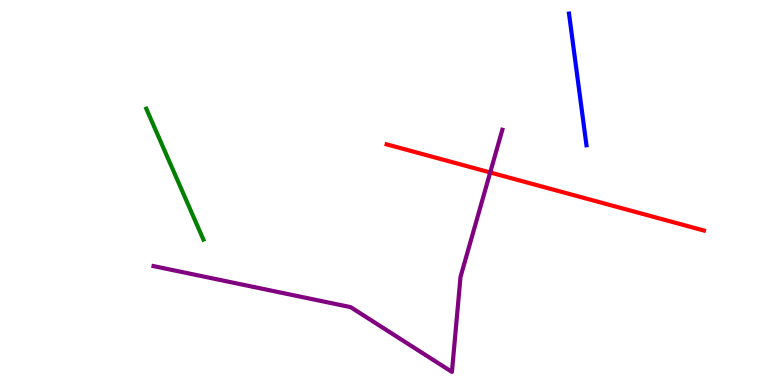[{'lines': ['blue', 'red'], 'intersections': []}, {'lines': ['green', 'red'], 'intersections': []}, {'lines': ['purple', 'red'], 'intersections': [{'x': 6.33, 'y': 5.52}]}, {'lines': ['blue', 'green'], 'intersections': []}, {'lines': ['blue', 'purple'], 'intersections': []}, {'lines': ['green', 'purple'], 'intersections': []}]